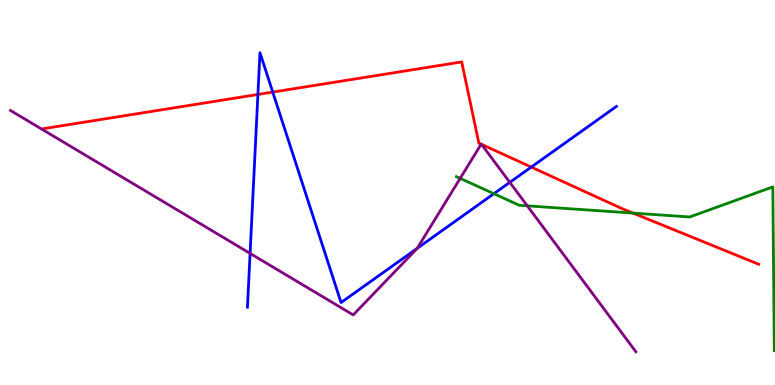[{'lines': ['blue', 'red'], 'intersections': [{'x': 3.33, 'y': 7.55}, {'x': 3.52, 'y': 7.61}, {'x': 6.85, 'y': 5.66}]}, {'lines': ['green', 'red'], 'intersections': [{'x': 8.17, 'y': 4.47}]}, {'lines': ['purple', 'red'], 'intersections': [{'x': 6.21, 'y': 6.25}, {'x': 6.21, 'y': 6.25}]}, {'lines': ['blue', 'green'], 'intersections': [{'x': 6.37, 'y': 4.97}]}, {'lines': ['blue', 'purple'], 'intersections': [{'x': 3.23, 'y': 3.42}, {'x': 5.38, 'y': 3.55}, {'x': 6.58, 'y': 5.26}]}, {'lines': ['green', 'purple'], 'intersections': [{'x': 5.94, 'y': 5.37}, {'x': 6.8, 'y': 4.65}]}]